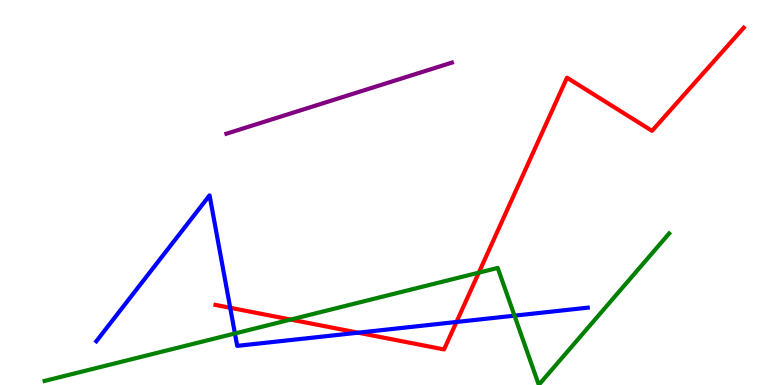[{'lines': ['blue', 'red'], 'intersections': [{'x': 2.97, 'y': 2.01}, {'x': 4.62, 'y': 1.36}, {'x': 5.89, 'y': 1.64}]}, {'lines': ['green', 'red'], 'intersections': [{'x': 3.75, 'y': 1.7}, {'x': 6.18, 'y': 2.92}]}, {'lines': ['purple', 'red'], 'intersections': []}, {'lines': ['blue', 'green'], 'intersections': [{'x': 3.03, 'y': 1.34}, {'x': 6.64, 'y': 1.8}]}, {'lines': ['blue', 'purple'], 'intersections': []}, {'lines': ['green', 'purple'], 'intersections': []}]